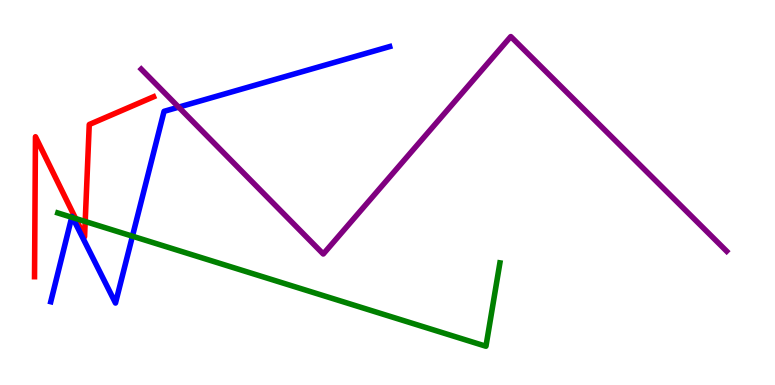[{'lines': ['blue', 'red'], 'intersections': []}, {'lines': ['green', 'red'], 'intersections': [{'x': 0.975, 'y': 4.33}, {'x': 1.1, 'y': 4.25}]}, {'lines': ['purple', 'red'], 'intersections': []}, {'lines': ['blue', 'green'], 'intersections': [{'x': 0.926, 'y': 4.36}, {'x': 0.936, 'y': 4.35}, {'x': 1.71, 'y': 3.87}]}, {'lines': ['blue', 'purple'], 'intersections': [{'x': 2.31, 'y': 7.22}]}, {'lines': ['green', 'purple'], 'intersections': []}]